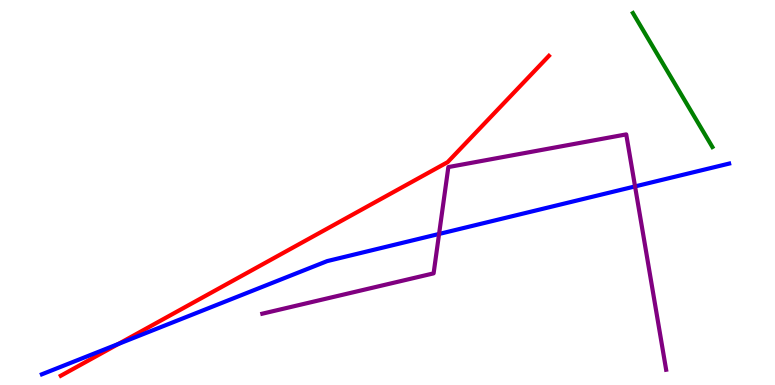[{'lines': ['blue', 'red'], 'intersections': [{'x': 1.53, 'y': 1.07}]}, {'lines': ['green', 'red'], 'intersections': []}, {'lines': ['purple', 'red'], 'intersections': []}, {'lines': ['blue', 'green'], 'intersections': []}, {'lines': ['blue', 'purple'], 'intersections': [{'x': 5.67, 'y': 3.92}, {'x': 8.19, 'y': 5.16}]}, {'lines': ['green', 'purple'], 'intersections': []}]